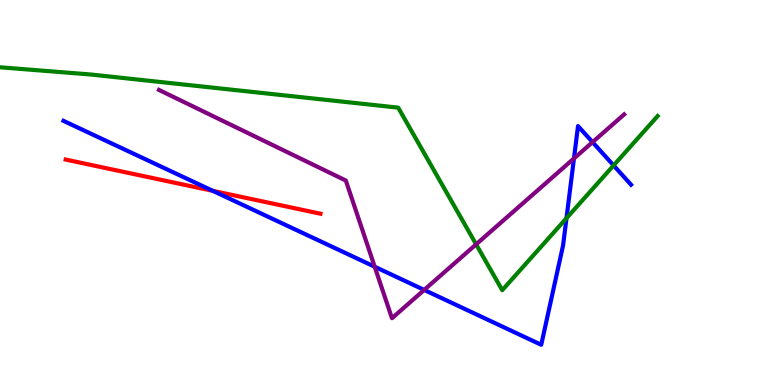[{'lines': ['blue', 'red'], 'intersections': [{'x': 2.75, 'y': 5.04}]}, {'lines': ['green', 'red'], 'intersections': []}, {'lines': ['purple', 'red'], 'intersections': []}, {'lines': ['blue', 'green'], 'intersections': [{'x': 7.31, 'y': 4.33}, {'x': 7.92, 'y': 5.7}]}, {'lines': ['blue', 'purple'], 'intersections': [{'x': 4.83, 'y': 3.07}, {'x': 5.47, 'y': 2.47}, {'x': 7.41, 'y': 5.88}, {'x': 7.65, 'y': 6.31}]}, {'lines': ['green', 'purple'], 'intersections': [{'x': 6.14, 'y': 3.65}]}]